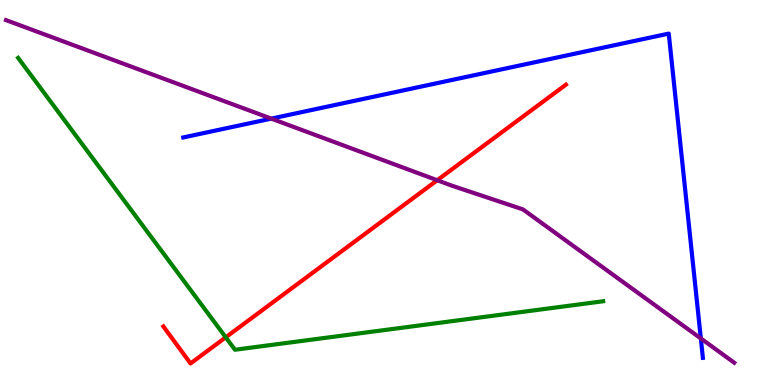[{'lines': ['blue', 'red'], 'intersections': []}, {'lines': ['green', 'red'], 'intersections': [{'x': 2.91, 'y': 1.24}]}, {'lines': ['purple', 'red'], 'intersections': [{'x': 5.64, 'y': 5.32}]}, {'lines': ['blue', 'green'], 'intersections': []}, {'lines': ['blue', 'purple'], 'intersections': [{'x': 3.5, 'y': 6.92}, {'x': 9.04, 'y': 1.21}]}, {'lines': ['green', 'purple'], 'intersections': []}]